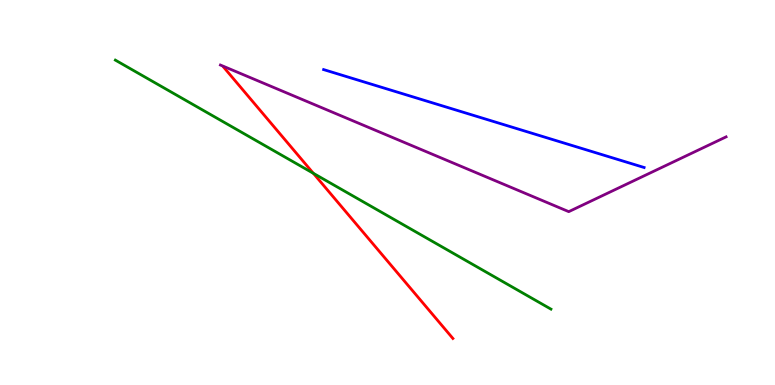[{'lines': ['blue', 'red'], 'intersections': []}, {'lines': ['green', 'red'], 'intersections': [{'x': 4.04, 'y': 5.5}]}, {'lines': ['purple', 'red'], 'intersections': []}, {'lines': ['blue', 'green'], 'intersections': []}, {'lines': ['blue', 'purple'], 'intersections': []}, {'lines': ['green', 'purple'], 'intersections': []}]